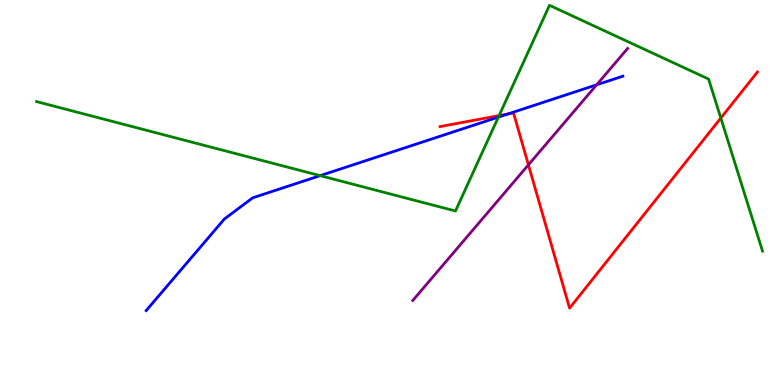[{'lines': ['blue', 'red'], 'intersections': [{'x': 6.56, 'y': 7.04}]}, {'lines': ['green', 'red'], 'intersections': [{'x': 6.44, 'y': 7.0}, {'x': 9.3, 'y': 6.93}]}, {'lines': ['purple', 'red'], 'intersections': [{'x': 6.82, 'y': 5.72}]}, {'lines': ['blue', 'green'], 'intersections': [{'x': 4.13, 'y': 5.44}, {'x': 6.43, 'y': 6.96}]}, {'lines': ['blue', 'purple'], 'intersections': [{'x': 7.7, 'y': 7.8}]}, {'lines': ['green', 'purple'], 'intersections': []}]